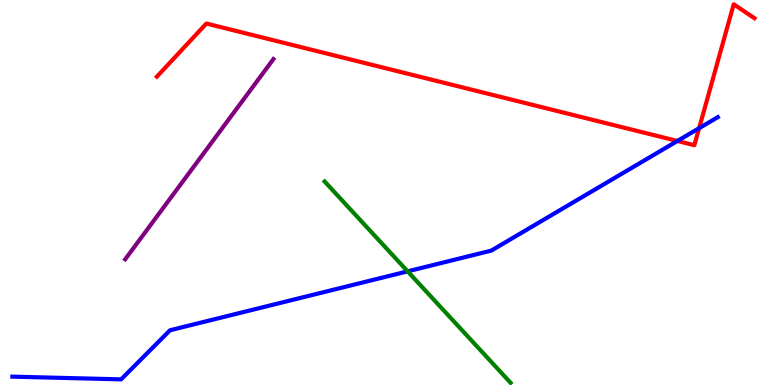[{'lines': ['blue', 'red'], 'intersections': [{'x': 8.74, 'y': 6.34}, {'x': 9.02, 'y': 6.67}]}, {'lines': ['green', 'red'], 'intersections': []}, {'lines': ['purple', 'red'], 'intersections': []}, {'lines': ['blue', 'green'], 'intersections': [{'x': 5.26, 'y': 2.95}]}, {'lines': ['blue', 'purple'], 'intersections': []}, {'lines': ['green', 'purple'], 'intersections': []}]